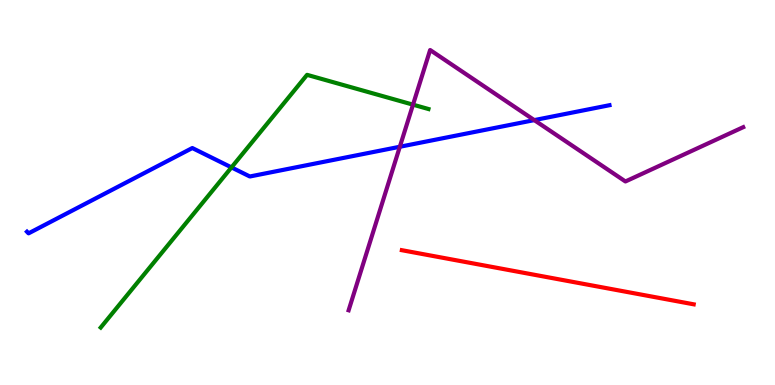[{'lines': ['blue', 'red'], 'intersections': []}, {'lines': ['green', 'red'], 'intersections': []}, {'lines': ['purple', 'red'], 'intersections': []}, {'lines': ['blue', 'green'], 'intersections': [{'x': 2.99, 'y': 5.65}]}, {'lines': ['blue', 'purple'], 'intersections': [{'x': 5.16, 'y': 6.19}, {'x': 6.89, 'y': 6.88}]}, {'lines': ['green', 'purple'], 'intersections': [{'x': 5.33, 'y': 7.28}]}]